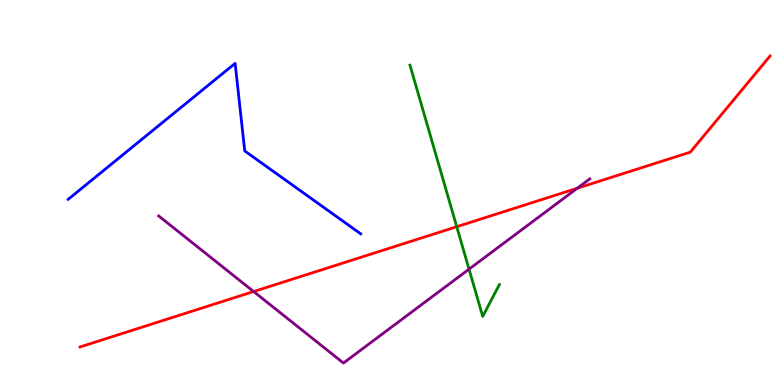[{'lines': ['blue', 'red'], 'intersections': []}, {'lines': ['green', 'red'], 'intersections': [{'x': 5.89, 'y': 4.11}]}, {'lines': ['purple', 'red'], 'intersections': [{'x': 3.27, 'y': 2.43}, {'x': 7.45, 'y': 5.11}]}, {'lines': ['blue', 'green'], 'intersections': []}, {'lines': ['blue', 'purple'], 'intersections': []}, {'lines': ['green', 'purple'], 'intersections': [{'x': 6.05, 'y': 3.01}]}]